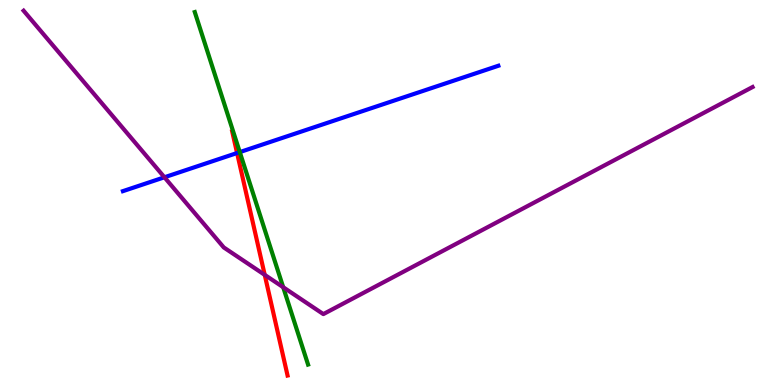[{'lines': ['blue', 'red'], 'intersections': [{'x': 3.06, 'y': 6.03}]}, {'lines': ['green', 'red'], 'intersections': []}, {'lines': ['purple', 'red'], 'intersections': [{'x': 3.42, 'y': 2.86}]}, {'lines': ['blue', 'green'], 'intersections': [{'x': 3.09, 'y': 6.05}]}, {'lines': ['blue', 'purple'], 'intersections': [{'x': 2.12, 'y': 5.4}]}, {'lines': ['green', 'purple'], 'intersections': [{'x': 3.65, 'y': 2.54}]}]